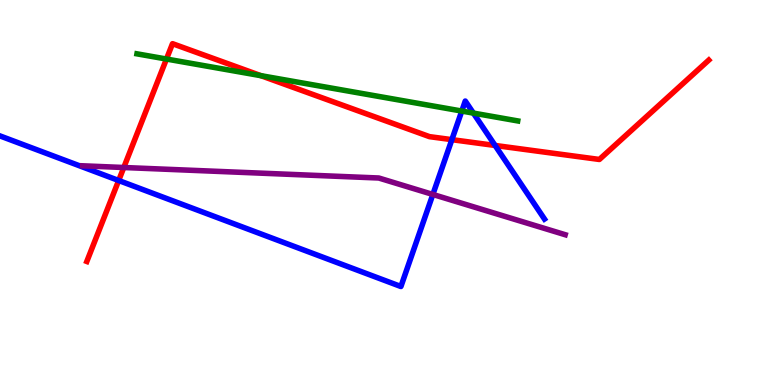[{'lines': ['blue', 'red'], 'intersections': [{'x': 1.53, 'y': 5.31}, {'x': 5.83, 'y': 6.37}, {'x': 6.39, 'y': 6.22}]}, {'lines': ['green', 'red'], 'intersections': [{'x': 2.15, 'y': 8.47}, {'x': 3.37, 'y': 8.03}]}, {'lines': ['purple', 'red'], 'intersections': [{'x': 1.6, 'y': 5.65}]}, {'lines': ['blue', 'green'], 'intersections': [{'x': 5.96, 'y': 7.12}, {'x': 6.11, 'y': 7.06}]}, {'lines': ['blue', 'purple'], 'intersections': [{'x': 5.59, 'y': 4.95}]}, {'lines': ['green', 'purple'], 'intersections': []}]